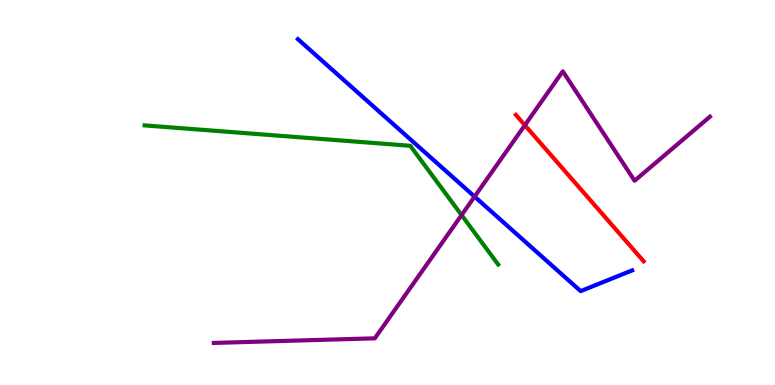[{'lines': ['blue', 'red'], 'intersections': []}, {'lines': ['green', 'red'], 'intersections': []}, {'lines': ['purple', 'red'], 'intersections': [{'x': 6.77, 'y': 6.75}]}, {'lines': ['blue', 'green'], 'intersections': []}, {'lines': ['blue', 'purple'], 'intersections': [{'x': 6.12, 'y': 4.89}]}, {'lines': ['green', 'purple'], 'intersections': [{'x': 5.96, 'y': 4.41}]}]